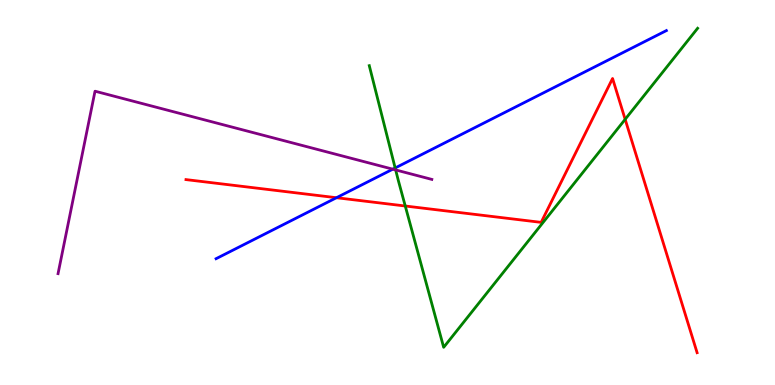[{'lines': ['blue', 'red'], 'intersections': [{'x': 4.34, 'y': 4.86}]}, {'lines': ['green', 'red'], 'intersections': [{'x': 5.23, 'y': 4.65}, {'x': 8.07, 'y': 6.9}]}, {'lines': ['purple', 'red'], 'intersections': []}, {'lines': ['blue', 'green'], 'intersections': [{'x': 5.1, 'y': 5.64}]}, {'lines': ['blue', 'purple'], 'intersections': [{'x': 5.07, 'y': 5.61}]}, {'lines': ['green', 'purple'], 'intersections': [{'x': 5.11, 'y': 5.59}]}]